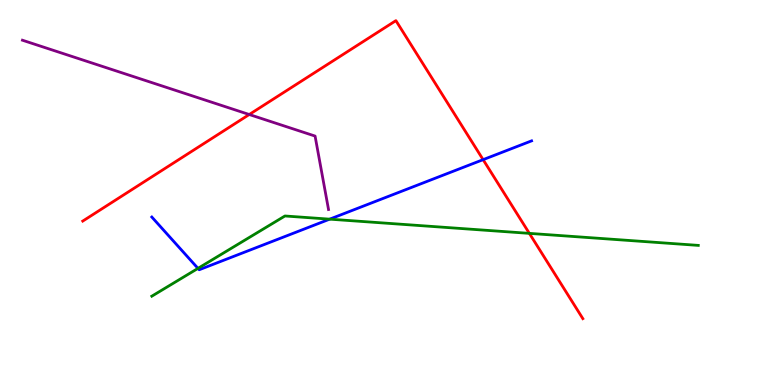[{'lines': ['blue', 'red'], 'intersections': [{'x': 6.23, 'y': 5.85}]}, {'lines': ['green', 'red'], 'intersections': [{'x': 6.83, 'y': 3.94}]}, {'lines': ['purple', 'red'], 'intersections': [{'x': 3.22, 'y': 7.03}]}, {'lines': ['blue', 'green'], 'intersections': [{'x': 2.55, 'y': 3.03}, {'x': 4.25, 'y': 4.31}]}, {'lines': ['blue', 'purple'], 'intersections': []}, {'lines': ['green', 'purple'], 'intersections': []}]